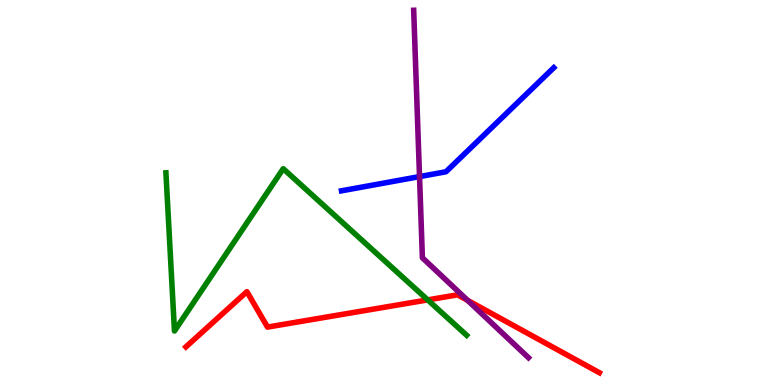[{'lines': ['blue', 'red'], 'intersections': []}, {'lines': ['green', 'red'], 'intersections': [{'x': 5.52, 'y': 2.21}]}, {'lines': ['purple', 'red'], 'intersections': [{'x': 6.03, 'y': 2.2}]}, {'lines': ['blue', 'green'], 'intersections': []}, {'lines': ['blue', 'purple'], 'intersections': [{'x': 5.41, 'y': 5.41}]}, {'lines': ['green', 'purple'], 'intersections': []}]